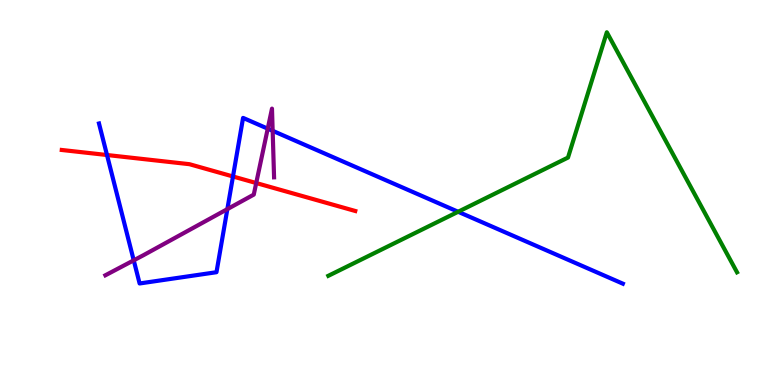[{'lines': ['blue', 'red'], 'intersections': [{'x': 1.38, 'y': 5.97}, {'x': 3.01, 'y': 5.42}]}, {'lines': ['green', 'red'], 'intersections': []}, {'lines': ['purple', 'red'], 'intersections': [{'x': 3.31, 'y': 5.25}]}, {'lines': ['blue', 'green'], 'intersections': [{'x': 5.91, 'y': 4.5}]}, {'lines': ['blue', 'purple'], 'intersections': [{'x': 1.73, 'y': 3.24}, {'x': 2.93, 'y': 4.57}, {'x': 3.45, 'y': 6.66}, {'x': 3.52, 'y': 6.6}]}, {'lines': ['green', 'purple'], 'intersections': []}]